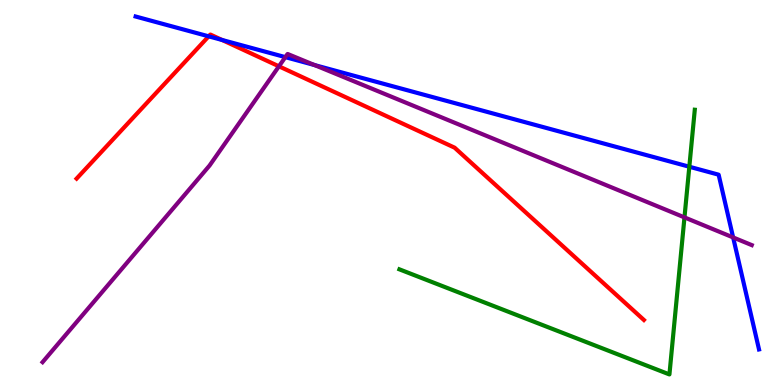[{'lines': ['blue', 'red'], 'intersections': [{'x': 2.69, 'y': 9.06}, {'x': 2.87, 'y': 8.96}]}, {'lines': ['green', 'red'], 'intersections': []}, {'lines': ['purple', 'red'], 'intersections': [{'x': 3.6, 'y': 8.28}]}, {'lines': ['blue', 'green'], 'intersections': [{'x': 8.89, 'y': 5.67}]}, {'lines': ['blue', 'purple'], 'intersections': [{'x': 3.68, 'y': 8.52}, {'x': 4.06, 'y': 8.31}, {'x': 9.46, 'y': 3.83}]}, {'lines': ['green', 'purple'], 'intersections': [{'x': 8.83, 'y': 4.35}]}]